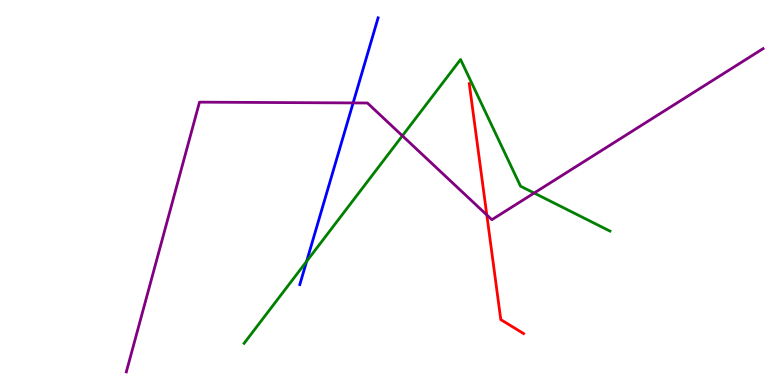[{'lines': ['blue', 'red'], 'intersections': []}, {'lines': ['green', 'red'], 'intersections': []}, {'lines': ['purple', 'red'], 'intersections': [{'x': 6.28, 'y': 4.42}]}, {'lines': ['blue', 'green'], 'intersections': [{'x': 3.96, 'y': 3.21}]}, {'lines': ['blue', 'purple'], 'intersections': [{'x': 4.56, 'y': 7.33}]}, {'lines': ['green', 'purple'], 'intersections': [{'x': 5.19, 'y': 6.47}, {'x': 6.89, 'y': 4.99}]}]